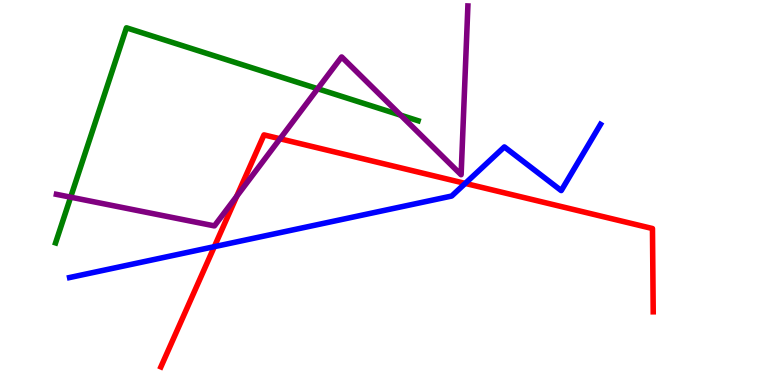[{'lines': ['blue', 'red'], 'intersections': [{'x': 2.77, 'y': 3.59}, {'x': 6.0, 'y': 5.24}]}, {'lines': ['green', 'red'], 'intersections': []}, {'lines': ['purple', 'red'], 'intersections': [{'x': 3.05, 'y': 4.9}, {'x': 3.61, 'y': 6.4}]}, {'lines': ['blue', 'green'], 'intersections': []}, {'lines': ['blue', 'purple'], 'intersections': []}, {'lines': ['green', 'purple'], 'intersections': [{'x': 0.912, 'y': 4.88}, {'x': 4.1, 'y': 7.7}, {'x': 5.17, 'y': 7.01}]}]